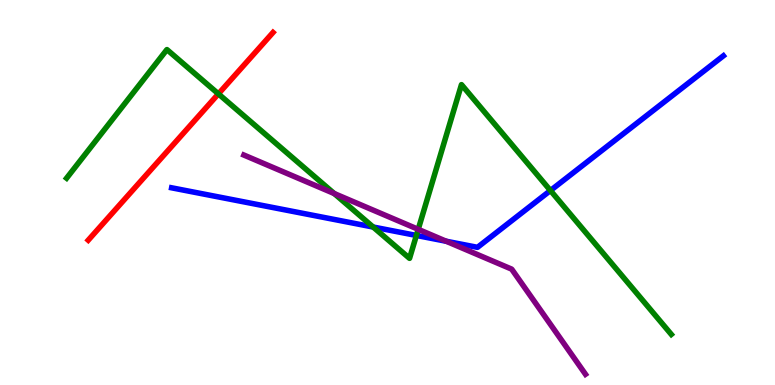[{'lines': ['blue', 'red'], 'intersections': []}, {'lines': ['green', 'red'], 'intersections': [{'x': 2.82, 'y': 7.56}]}, {'lines': ['purple', 'red'], 'intersections': []}, {'lines': ['blue', 'green'], 'intersections': [{'x': 4.81, 'y': 4.1}, {'x': 5.37, 'y': 3.88}, {'x': 7.1, 'y': 5.05}]}, {'lines': ['blue', 'purple'], 'intersections': [{'x': 5.76, 'y': 3.73}]}, {'lines': ['green', 'purple'], 'intersections': [{'x': 4.31, 'y': 4.97}, {'x': 5.4, 'y': 4.04}]}]